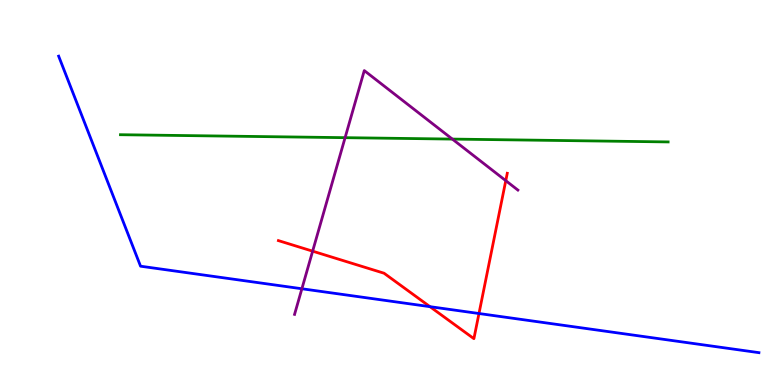[{'lines': ['blue', 'red'], 'intersections': [{'x': 5.55, 'y': 2.03}, {'x': 6.18, 'y': 1.86}]}, {'lines': ['green', 'red'], 'intersections': []}, {'lines': ['purple', 'red'], 'intersections': [{'x': 4.03, 'y': 3.48}, {'x': 6.53, 'y': 5.31}]}, {'lines': ['blue', 'green'], 'intersections': []}, {'lines': ['blue', 'purple'], 'intersections': [{'x': 3.9, 'y': 2.5}]}, {'lines': ['green', 'purple'], 'intersections': [{'x': 4.45, 'y': 6.42}, {'x': 5.84, 'y': 6.39}]}]